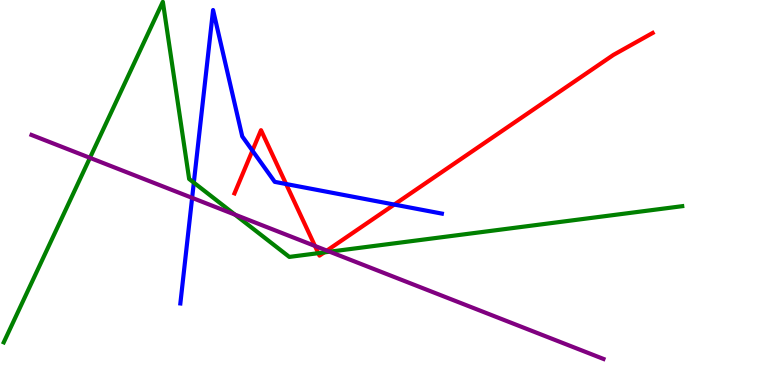[{'lines': ['blue', 'red'], 'intersections': [{'x': 3.26, 'y': 6.09}, {'x': 3.69, 'y': 5.22}, {'x': 5.09, 'y': 4.69}]}, {'lines': ['green', 'red'], 'intersections': [{'x': 4.11, 'y': 3.42}, {'x': 4.18, 'y': 3.44}]}, {'lines': ['purple', 'red'], 'intersections': [{'x': 4.06, 'y': 3.61}, {'x': 4.22, 'y': 3.49}]}, {'lines': ['blue', 'green'], 'intersections': [{'x': 2.5, 'y': 5.26}]}, {'lines': ['blue', 'purple'], 'intersections': [{'x': 2.48, 'y': 4.86}]}, {'lines': ['green', 'purple'], 'intersections': [{'x': 1.16, 'y': 5.9}, {'x': 3.03, 'y': 4.43}, {'x': 4.25, 'y': 3.46}]}]